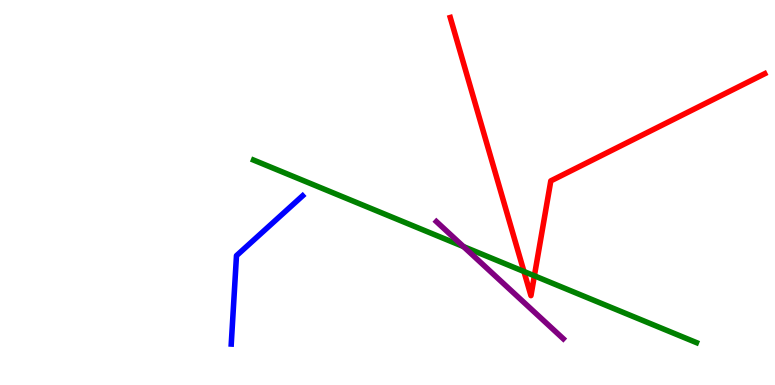[{'lines': ['blue', 'red'], 'intersections': []}, {'lines': ['green', 'red'], 'intersections': [{'x': 6.76, 'y': 2.95}, {'x': 6.9, 'y': 2.84}]}, {'lines': ['purple', 'red'], 'intersections': []}, {'lines': ['blue', 'green'], 'intersections': []}, {'lines': ['blue', 'purple'], 'intersections': []}, {'lines': ['green', 'purple'], 'intersections': [{'x': 5.98, 'y': 3.6}]}]